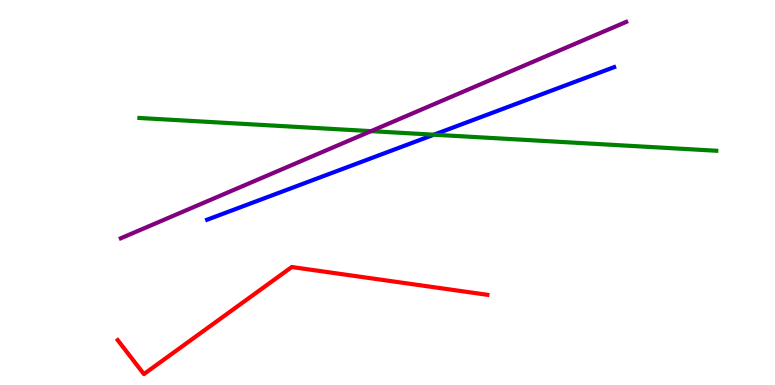[{'lines': ['blue', 'red'], 'intersections': []}, {'lines': ['green', 'red'], 'intersections': []}, {'lines': ['purple', 'red'], 'intersections': []}, {'lines': ['blue', 'green'], 'intersections': [{'x': 5.6, 'y': 6.5}]}, {'lines': ['blue', 'purple'], 'intersections': []}, {'lines': ['green', 'purple'], 'intersections': [{'x': 4.79, 'y': 6.59}]}]